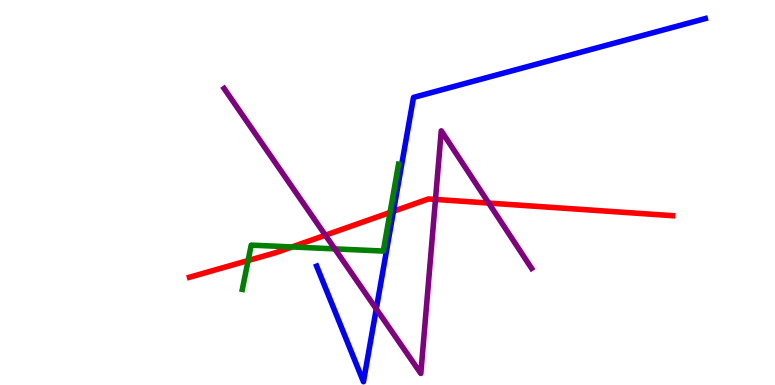[{'lines': ['blue', 'red'], 'intersections': [{'x': 5.08, 'y': 4.51}]}, {'lines': ['green', 'red'], 'intersections': [{'x': 3.2, 'y': 3.23}, {'x': 3.77, 'y': 3.59}, {'x': 5.03, 'y': 4.48}]}, {'lines': ['purple', 'red'], 'intersections': [{'x': 4.2, 'y': 3.89}, {'x': 5.62, 'y': 4.82}, {'x': 6.31, 'y': 4.73}]}, {'lines': ['blue', 'green'], 'intersections': []}, {'lines': ['blue', 'purple'], 'intersections': [{'x': 4.86, 'y': 1.98}]}, {'lines': ['green', 'purple'], 'intersections': [{'x': 4.32, 'y': 3.54}]}]